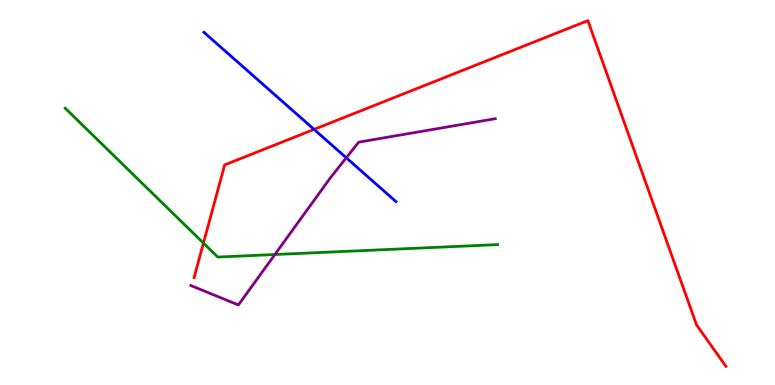[{'lines': ['blue', 'red'], 'intersections': [{'x': 4.05, 'y': 6.64}]}, {'lines': ['green', 'red'], 'intersections': [{'x': 2.63, 'y': 3.69}]}, {'lines': ['purple', 'red'], 'intersections': []}, {'lines': ['blue', 'green'], 'intersections': []}, {'lines': ['blue', 'purple'], 'intersections': [{'x': 4.47, 'y': 5.9}]}, {'lines': ['green', 'purple'], 'intersections': [{'x': 3.55, 'y': 3.39}]}]